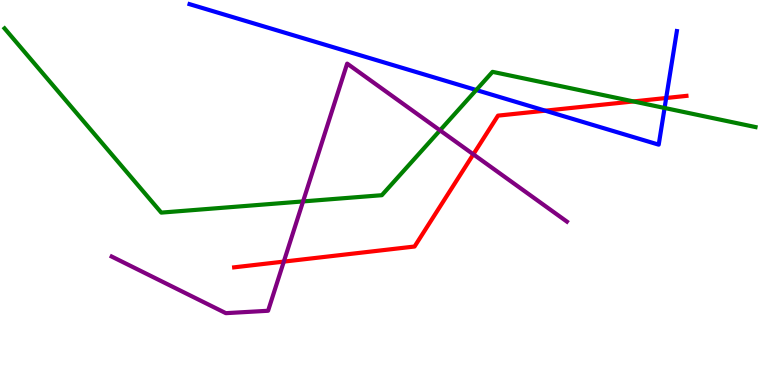[{'lines': ['blue', 'red'], 'intersections': [{'x': 7.04, 'y': 7.13}, {'x': 8.6, 'y': 7.45}]}, {'lines': ['green', 'red'], 'intersections': [{'x': 8.17, 'y': 7.37}]}, {'lines': ['purple', 'red'], 'intersections': [{'x': 3.66, 'y': 3.21}, {'x': 6.11, 'y': 5.99}]}, {'lines': ['blue', 'green'], 'intersections': [{'x': 6.14, 'y': 7.66}, {'x': 8.58, 'y': 7.2}]}, {'lines': ['blue', 'purple'], 'intersections': []}, {'lines': ['green', 'purple'], 'intersections': [{'x': 3.91, 'y': 4.77}, {'x': 5.68, 'y': 6.61}]}]